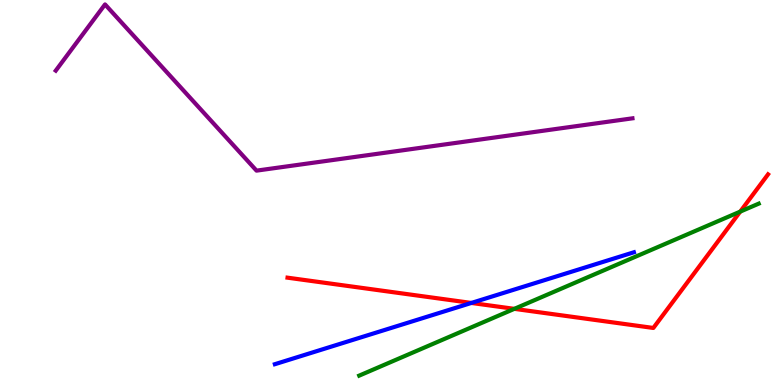[{'lines': ['blue', 'red'], 'intersections': [{'x': 6.08, 'y': 2.13}]}, {'lines': ['green', 'red'], 'intersections': [{'x': 6.64, 'y': 1.98}, {'x': 9.55, 'y': 4.5}]}, {'lines': ['purple', 'red'], 'intersections': []}, {'lines': ['blue', 'green'], 'intersections': []}, {'lines': ['blue', 'purple'], 'intersections': []}, {'lines': ['green', 'purple'], 'intersections': []}]